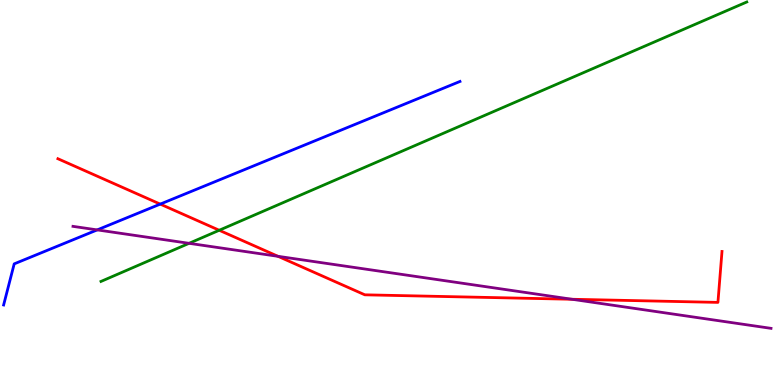[{'lines': ['blue', 'red'], 'intersections': [{'x': 2.07, 'y': 4.7}]}, {'lines': ['green', 'red'], 'intersections': [{'x': 2.83, 'y': 4.02}]}, {'lines': ['purple', 'red'], 'intersections': [{'x': 3.59, 'y': 3.34}, {'x': 7.38, 'y': 2.23}]}, {'lines': ['blue', 'green'], 'intersections': []}, {'lines': ['blue', 'purple'], 'intersections': [{'x': 1.25, 'y': 4.03}]}, {'lines': ['green', 'purple'], 'intersections': [{'x': 2.44, 'y': 3.68}]}]